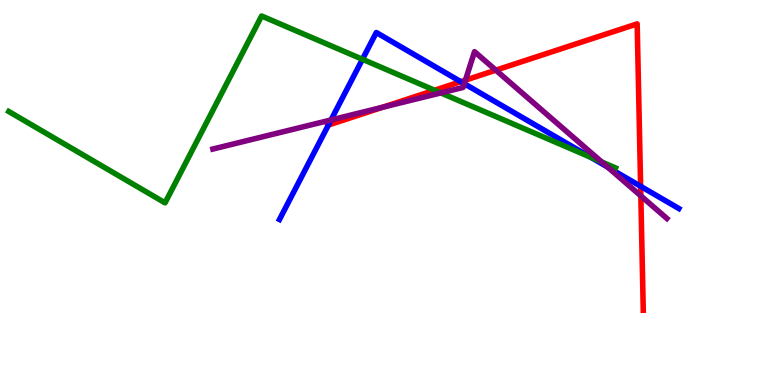[{'lines': ['blue', 'red'], 'intersections': [{'x': 4.24, 'y': 6.75}, {'x': 5.95, 'y': 7.88}, {'x': 8.27, 'y': 5.16}]}, {'lines': ['green', 'red'], 'intersections': [{'x': 5.61, 'y': 7.66}]}, {'lines': ['purple', 'red'], 'intersections': [{'x': 4.94, 'y': 7.22}, {'x': 6.01, 'y': 7.92}, {'x': 6.4, 'y': 8.18}, {'x': 8.27, 'y': 4.91}]}, {'lines': ['blue', 'green'], 'intersections': [{'x': 4.68, 'y': 8.46}, {'x': 7.62, 'y': 5.92}]}, {'lines': ['blue', 'purple'], 'intersections': [{'x': 4.27, 'y': 6.88}, {'x': 5.99, 'y': 7.83}, {'x': 7.84, 'y': 5.66}]}, {'lines': ['green', 'purple'], 'intersections': [{'x': 5.69, 'y': 7.59}, {'x': 7.76, 'y': 5.79}]}]